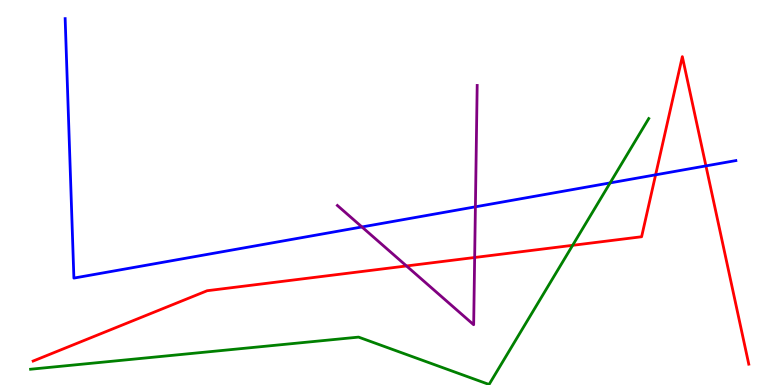[{'lines': ['blue', 'red'], 'intersections': [{'x': 8.46, 'y': 5.46}, {'x': 9.11, 'y': 5.69}]}, {'lines': ['green', 'red'], 'intersections': [{'x': 7.39, 'y': 3.63}]}, {'lines': ['purple', 'red'], 'intersections': [{'x': 5.25, 'y': 3.09}, {'x': 6.12, 'y': 3.31}]}, {'lines': ['blue', 'green'], 'intersections': [{'x': 7.87, 'y': 5.25}]}, {'lines': ['blue', 'purple'], 'intersections': [{'x': 4.67, 'y': 4.11}, {'x': 6.13, 'y': 4.63}]}, {'lines': ['green', 'purple'], 'intersections': []}]